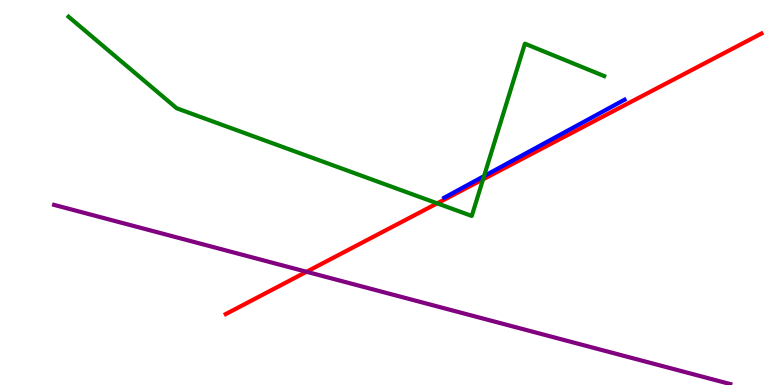[{'lines': ['blue', 'red'], 'intersections': []}, {'lines': ['green', 'red'], 'intersections': [{'x': 5.64, 'y': 4.72}, {'x': 6.23, 'y': 5.34}]}, {'lines': ['purple', 'red'], 'intersections': [{'x': 3.96, 'y': 2.94}]}, {'lines': ['blue', 'green'], 'intersections': [{'x': 6.25, 'y': 5.43}]}, {'lines': ['blue', 'purple'], 'intersections': []}, {'lines': ['green', 'purple'], 'intersections': []}]